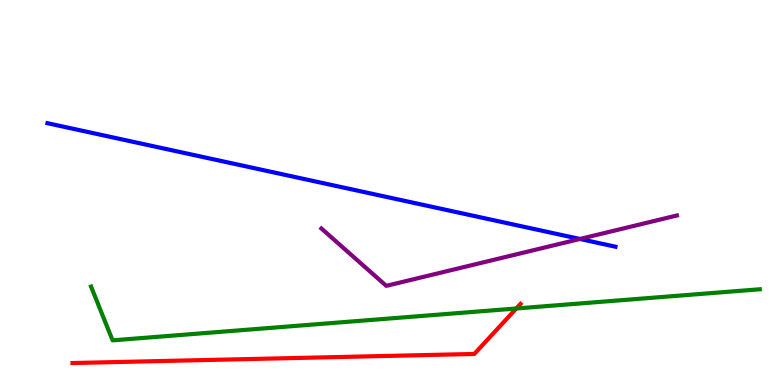[{'lines': ['blue', 'red'], 'intersections': []}, {'lines': ['green', 'red'], 'intersections': [{'x': 6.66, 'y': 1.99}]}, {'lines': ['purple', 'red'], 'intersections': []}, {'lines': ['blue', 'green'], 'intersections': []}, {'lines': ['blue', 'purple'], 'intersections': [{'x': 7.48, 'y': 3.79}]}, {'lines': ['green', 'purple'], 'intersections': []}]